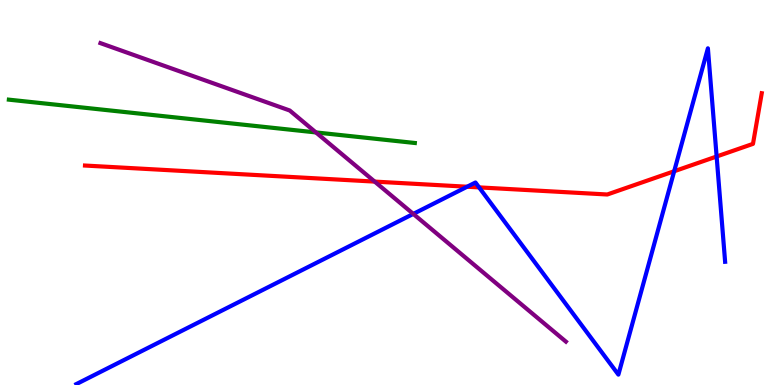[{'lines': ['blue', 'red'], 'intersections': [{'x': 6.03, 'y': 5.15}, {'x': 6.18, 'y': 5.13}, {'x': 8.7, 'y': 5.55}, {'x': 9.25, 'y': 5.94}]}, {'lines': ['green', 'red'], 'intersections': []}, {'lines': ['purple', 'red'], 'intersections': [{'x': 4.83, 'y': 5.28}]}, {'lines': ['blue', 'green'], 'intersections': []}, {'lines': ['blue', 'purple'], 'intersections': [{'x': 5.33, 'y': 4.44}]}, {'lines': ['green', 'purple'], 'intersections': [{'x': 4.08, 'y': 6.56}]}]